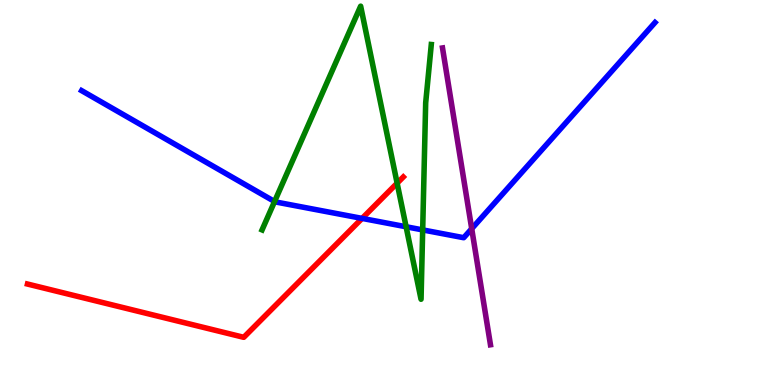[{'lines': ['blue', 'red'], 'intersections': [{'x': 4.67, 'y': 4.33}]}, {'lines': ['green', 'red'], 'intersections': [{'x': 5.12, 'y': 5.24}]}, {'lines': ['purple', 'red'], 'intersections': []}, {'lines': ['blue', 'green'], 'intersections': [{'x': 3.54, 'y': 4.77}, {'x': 5.24, 'y': 4.11}, {'x': 5.45, 'y': 4.03}]}, {'lines': ['blue', 'purple'], 'intersections': [{'x': 6.09, 'y': 4.06}]}, {'lines': ['green', 'purple'], 'intersections': []}]